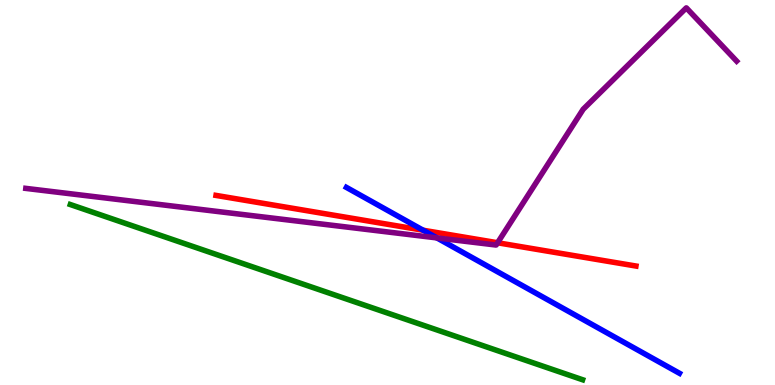[{'lines': ['blue', 'red'], 'intersections': [{'x': 5.46, 'y': 4.02}]}, {'lines': ['green', 'red'], 'intersections': []}, {'lines': ['purple', 'red'], 'intersections': [{'x': 6.42, 'y': 3.69}]}, {'lines': ['blue', 'green'], 'intersections': []}, {'lines': ['blue', 'purple'], 'intersections': [{'x': 5.64, 'y': 3.82}]}, {'lines': ['green', 'purple'], 'intersections': []}]